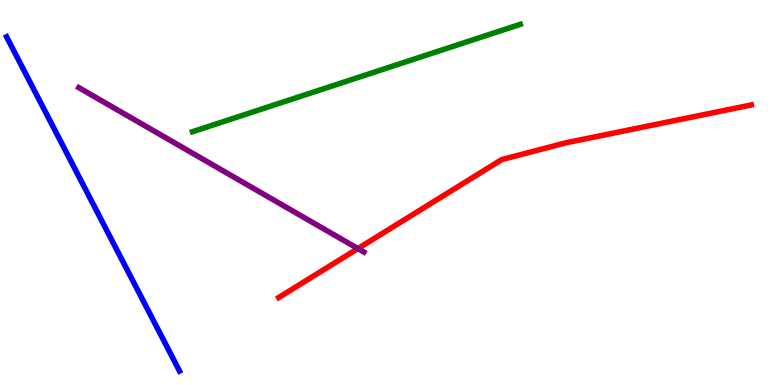[{'lines': ['blue', 'red'], 'intersections': []}, {'lines': ['green', 'red'], 'intersections': []}, {'lines': ['purple', 'red'], 'intersections': [{'x': 4.62, 'y': 3.54}]}, {'lines': ['blue', 'green'], 'intersections': []}, {'lines': ['blue', 'purple'], 'intersections': []}, {'lines': ['green', 'purple'], 'intersections': []}]